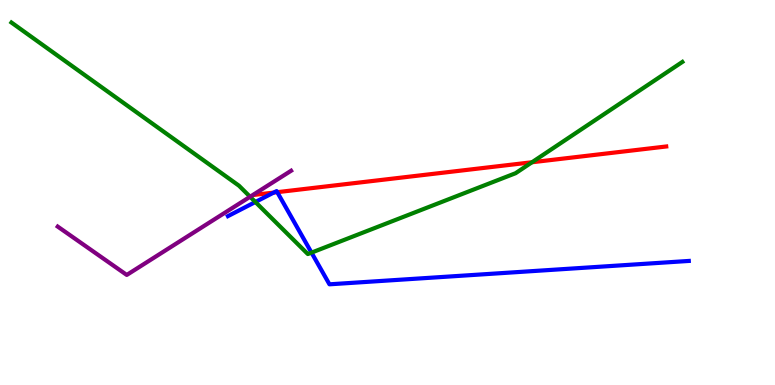[{'lines': ['blue', 'red'], 'intersections': [{'x': 3.53, 'y': 5.0}, {'x': 3.58, 'y': 5.01}]}, {'lines': ['green', 'red'], 'intersections': [{'x': 6.86, 'y': 5.79}]}, {'lines': ['purple', 'red'], 'intersections': []}, {'lines': ['blue', 'green'], 'intersections': [{'x': 3.3, 'y': 4.75}, {'x': 4.02, 'y': 3.44}]}, {'lines': ['blue', 'purple'], 'intersections': []}, {'lines': ['green', 'purple'], 'intersections': [{'x': 3.23, 'y': 4.89}]}]